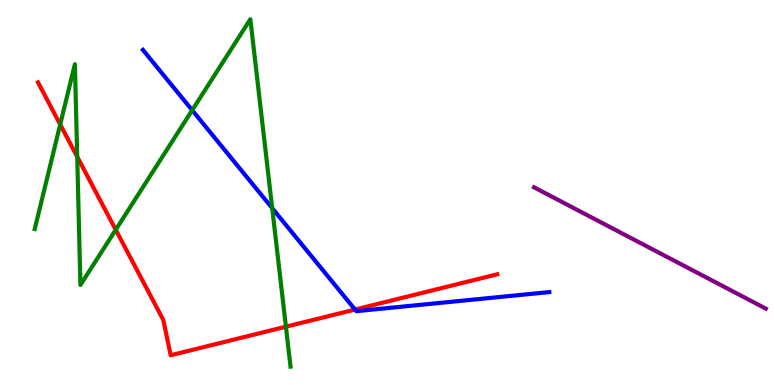[{'lines': ['blue', 'red'], 'intersections': [{'x': 4.58, 'y': 1.96}]}, {'lines': ['green', 'red'], 'intersections': [{'x': 0.777, 'y': 6.77}, {'x': 0.996, 'y': 5.93}, {'x': 1.49, 'y': 4.03}, {'x': 3.69, 'y': 1.51}]}, {'lines': ['purple', 'red'], 'intersections': []}, {'lines': ['blue', 'green'], 'intersections': [{'x': 2.48, 'y': 7.14}, {'x': 3.51, 'y': 4.59}]}, {'lines': ['blue', 'purple'], 'intersections': []}, {'lines': ['green', 'purple'], 'intersections': []}]